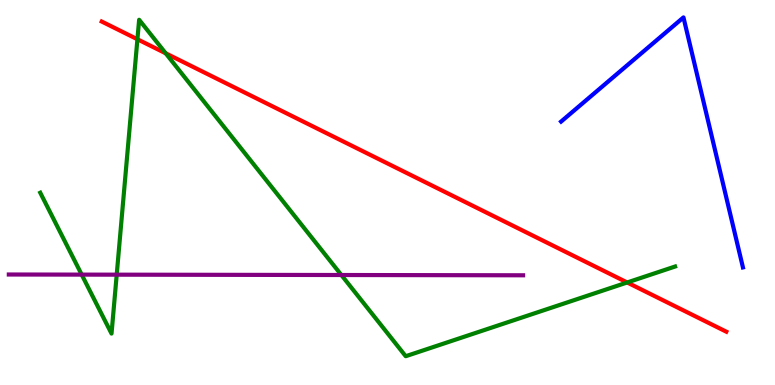[{'lines': ['blue', 'red'], 'intersections': []}, {'lines': ['green', 'red'], 'intersections': [{'x': 1.77, 'y': 8.98}, {'x': 2.14, 'y': 8.62}, {'x': 8.09, 'y': 2.66}]}, {'lines': ['purple', 'red'], 'intersections': []}, {'lines': ['blue', 'green'], 'intersections': []}, {'lines': ['blue', 'purple'], 'intersections': []}, {'lines': ['green', 'purple'], 'intersections': [{'x': 1.05, 'y': 2.87}, {'x': 1.51, 'y': 2.87}, {'x': 4.4, 'y': 2.86}]}]